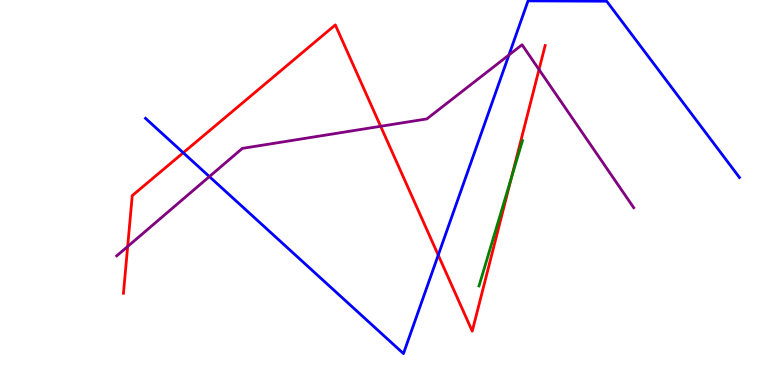[{'lines': ['blue', 'red'], 'intersections': [{'x': 2.36, 'y': 6.03}, {'x': 5.65, 'y': 3.37}]}, {'lines': ['green', 'red'], 'intersections': [{'x': 6.6, 'y': 5.39}]}, {'lines': ['purple', 'red'], 'intersections': [{'x': 1.65, 'y': 3.6}, {'x': 4.91, 'y': 6.72}, {'x': 6.96, 'y': 8.19}]}, {'lines': ['blue', 'green'], 'intersections': []}, {'lines': ['blue', 'purple'], 'intersections': [{'x': 2.7, 'y': 5.41}, {'x': 6.57, 'y': 8.57}]}, {'lines': ['green', 'purple'], 'intersections': []}]